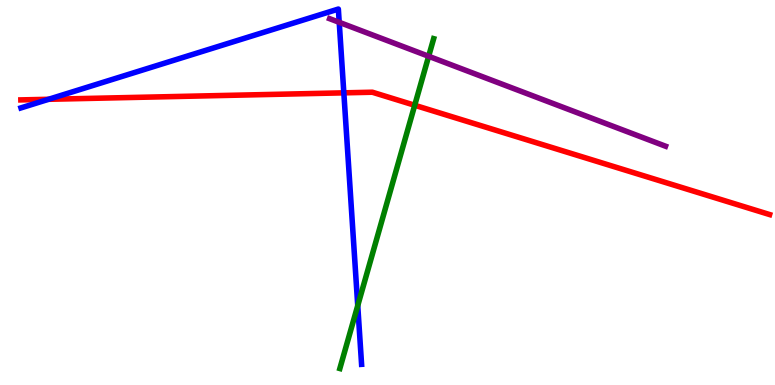[{'lines': ['blue', 'red'], 'intersections': [{'x': 0.627, 'y': 7.42}, {'x': 4.44, 'y': 7.59}]}, {'lines': ['green', 'red'], 'intersections': [{'x': 5.35, 'y': 7.27}]}, {'lines': ['purple', 'red'], 'intersections': []}, {'lines': ['blue', 'green'], 'intersections': [{'x': 4.62, 'y': 2.06}]}, {'lines': ['blue', 'purple'], 'intersections': [{'x': 4.38, 'y': 9.42}]}, {'lines': ['green', 'purple'], 'intersections': [{'x': 5.53, 'y': 8.54}]}]